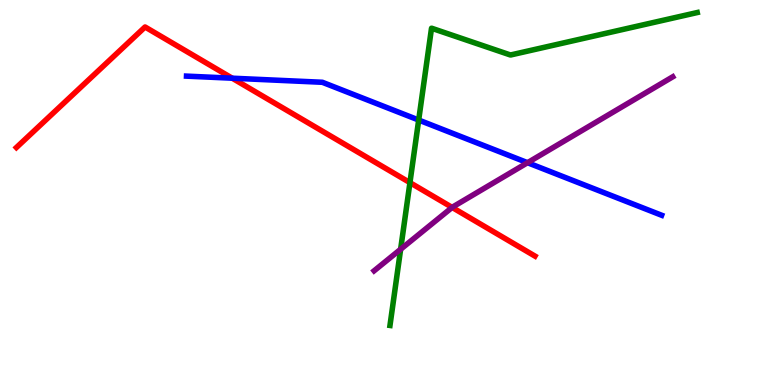[{'lines': ['blue', 'red'], 'intersections': [{'x': 3.0, 'y': 7.97}]}, {'lines': ['green', 'red'], 'intersections': [{'x': 5.29, 'y': 5.26}]}, {'lines': ['purple', 'red'], 'intersections': [{'x': 5.83, 'y': 4.61}]}, {'lines': ['blue', 'green'], 'intersections': [{'x': 5.4, 'y': 6.88}]}, {'lines': ['blue', 'purple'], 'intersections': [{'x': 6.81, 'y': 5.77}]}, {'lines': ['green', 'purple'], 'intersections': [{'x': 5.17, 'y': 3.53}]}]